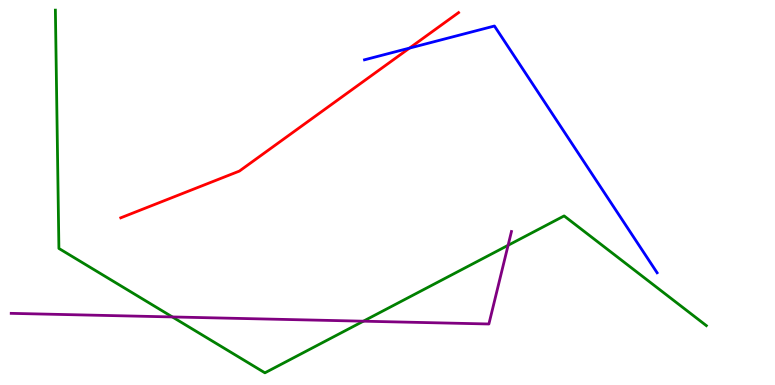[{'lines': ['blue', 'red'], 'intersections': [{'x': 5.28, 'y': 8.75}]}, {'lines': ['green', 'red'], 'intersections': []}, {'lines': ['purple', 'red'], 'intersections': []}, {'lines': ['blue', 'green'], 'intersections': []}, {'lines': ['blue', 'purple'], 'intersections': []}, {'lines': ['green', 'purple'], 'intersections': [{'x': 2.22, 'y': 1.77}, {'x': 4.69, 'y': 1.66}, {'x': 6.56, 'y': 3.63}]}]